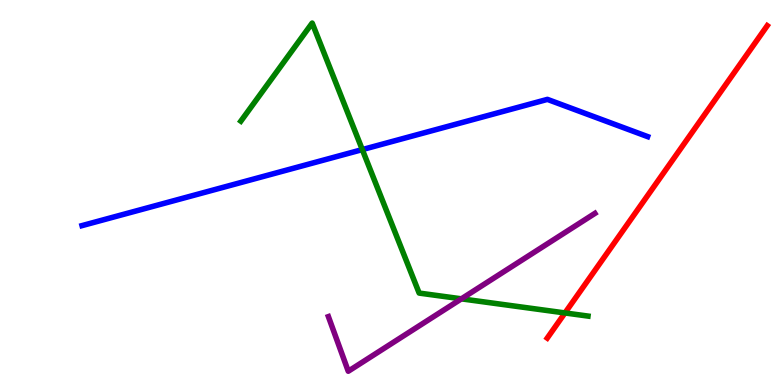[{'lines': ['blue', 'red'], 'intersections': []}, {'lines': ['green', 'red'], 'intersections': [{'x': 7.29, 'y': 1.87}]}, {'lines': ['purple', 'red'], 'intersections': []}, {'lines': ['blue', 'green'], 'intersections': [{'x': 4.67, 'y': 6.11}]}, {'lines': ['blue', 'purple'], 'intersections': []}, {'lines': ['green', 'purple'], 'intersections': [{'x': 5.95, 'y': 2.24}]}]